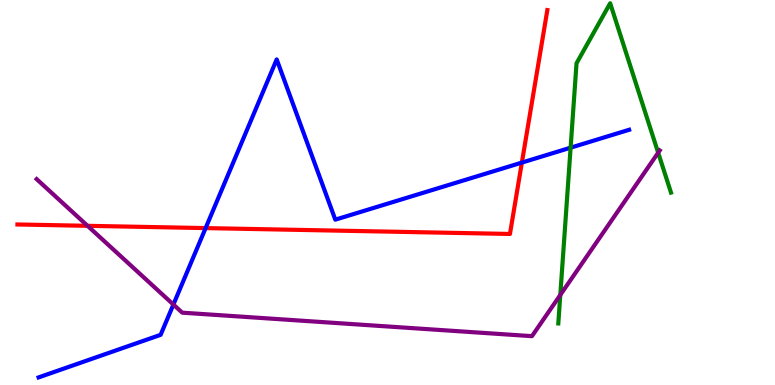[{'lines': ['blue', 'red'], 'intersections': [{'x': 2.65, 'y': 4.08}, {'x': 6.73, 'y': 5.78}]}, {'lines': ['green', 'red'], 'intersections': []}, {'lines': ['purple', 'red'], 'intersections': [{'x': 1.13, 'y': 4.13}]}, {'lines': ['blue', 'green'], 'intersections': [{'x': 7.36, 'y': 6.16}]}, {'lines': ['blue', 'purple'], 'intersections': [{'x': 2.24, 'y': 2.09}]}, {'lines': ['green', 'purple'], 'intersections': [{'x': 7.23, 'y': 2.34}, {'x': 8.49, 'y': 6.03}]}]